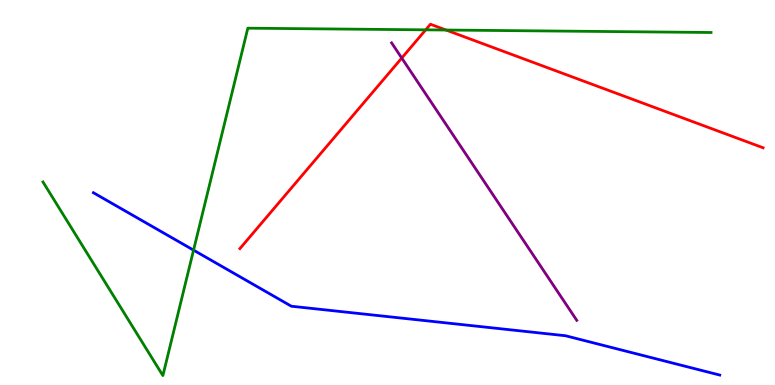[{'lines': ['blue', 'red'], 'intersections': []}, {'lines': ['green', 'red'], 'intersections': [{'x': 5.49, 'y': 9.22}, {'x': 5.76, 'y': 9.22}]}, {'lines': ['purple', 'red'], 'intersections': [{'x': 5.18, 'y': 8.49}]}, {'lines': ['blue', 'green'], 'intersections': [{'x': 2.5, 'y': 3.5}]}, {'lines': ['blue', 'purple'], 'intersections': []}, {'lines': ['green', 'purple'], 'intersections': []}]